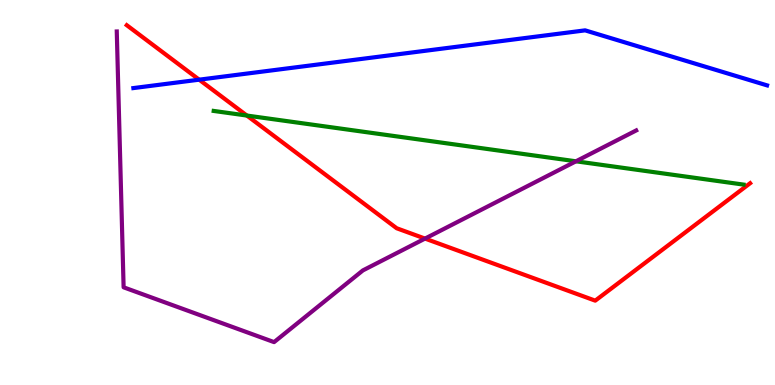[{'lines': ['blue', 'red'], 'intersections': [{'x': 2.57, 'y': 7.93}]}, {'lines': ['green', 'red'], 'intersections': [{'x': 3.19, 'y': 7.0}]}, {'lines': ['purple', 'red'], 'intersections': [{'x': 5.48, 'y': 3.8}]}, {'lines': ['blue', 'green'], 'intersections': []}, {'lines': ['blue', 'purple'], 'intersections': []}, {'lines': ['green', 'purple'], 'intersections': [{'x': 7.43, 'y': 5.81}]}]